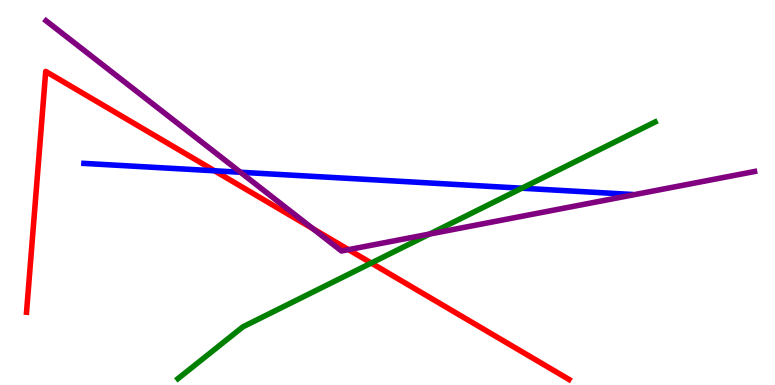[{'lines': ['blue', 'red'], 'intersections': [{'x': 2.77, 'y': 5.56}]}, {'lines': ['green', 'red'], 'intersections': [{'x': 4.79, 'y': 3.17}]}, {'lines': ['purple', 'red'], 'intersections': [{'x': 4.04, 'y': 4.06}, {'x': 4.5, 'y': 3.52}]}, {'lines': ['blue', 'green'], 'intersections': [{'x': 6.73, 'y': 5.11}]}, {'lines': ['blue', 'purple'], 'intersections': [{'x': 3.1, 'y': 5.53}]}, {'lines': ['green', 'purple'], 'intersections': [{'x': 5.54, 'y': 3.92}]}]